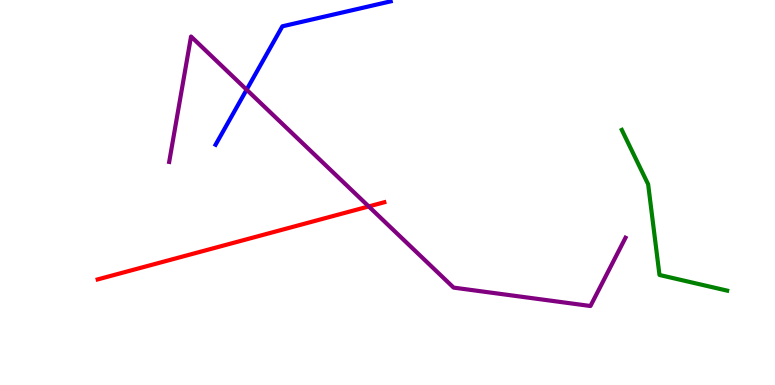[{'lines': ['blue', 'red'], 'intersections': []}, {'lines': ['green', 'red'], 'intersections': []}, {'lines': ['purple', 'red'], 'intersections': [{'x': 4.76, 'y': 4.64}]}, {'lines': ['blue', 'green'], 'intersections': []}, {'lines': ['blue', 'purple'], 'intersections': [{'x': 3.18, 'y': 7.67}]}, {'lines': ['green', 'purple'], 'intersections': []}]